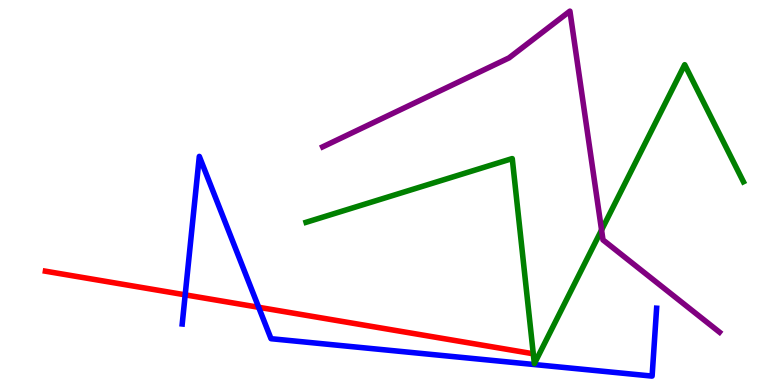[{'lines': ['blue', 'red'], 'intersections': [{'x': 2.39, 'y': 2.34}, {'x': 3.34, 'y': 2.02}]}, {'lines': ['green', 'red'], 'intersections': []}, {'lines': ['purple', 'red'], 'intersections': []}, {'lines': ['blue', 'green'], 'intersections': []}, {'lines': ['blue', 'purple'], 'intersections': []}, {'lines': ['green', 'purple'], 'intersections': [{'x': 7.76, 'y': 4.03}]}]